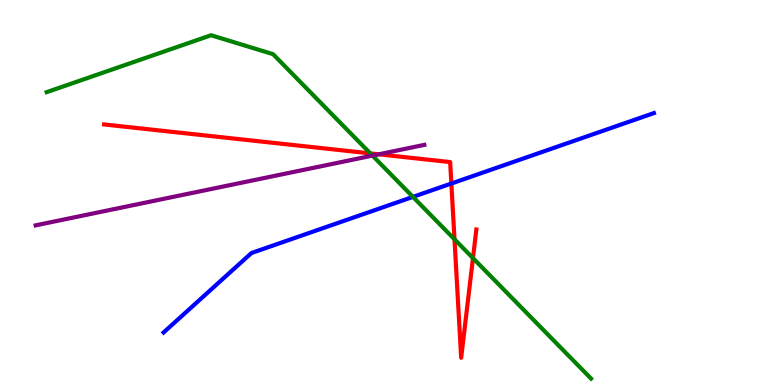[{'lines': ['blue', 'red'], 'intersections': [{'x': 5.82, 'y': 5.23}]}, {'lines': ['green', 'red'], 'intersections': [{'x': 4.78, 'y': 6.02}, {'x': 5.86, 'y': 3.78}, {'x': 6.1, 'y': 3.3}]}, {'lines': ['purple', 'red'], 'intersections': [{'x': 4.89, 'y': 5.99}]}, {'lines': ['blue', 'green'], 'intersections': [{'x': 5.33, 'y': 4.89}]}, {'lines': ['blue', 'purple'], 'intersections': []}, {'lines': ['green', 'purple'], 'intersections': [{'x': 4.81, 'y': 5.96}]}]